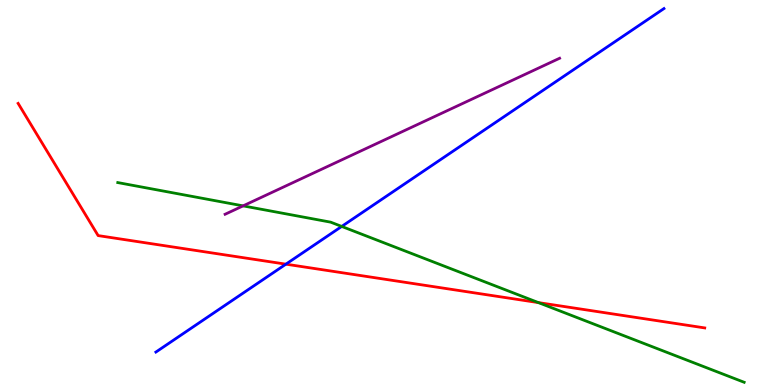[{'lines': ['blue', 'red'], 'intersections': [{'x': 3.69, 'y': 3.14}]}, {'lines': ['green', 'red'], 'intersections': [{'x': 6.95, 'y': 2.14}]}, {'lines': ['purple', 'red'], 'intersections': []}, {'lines': ['blue', 'green'], 'intersections': [{'x': 4.41, 'y': 4.12}]}, {'lines': ['blue', 'purple'], 'intersections': []}, {'lines': ['green', 'purple'], 'intersections': [{'x': 3.14, 'y': 4.65}]}]